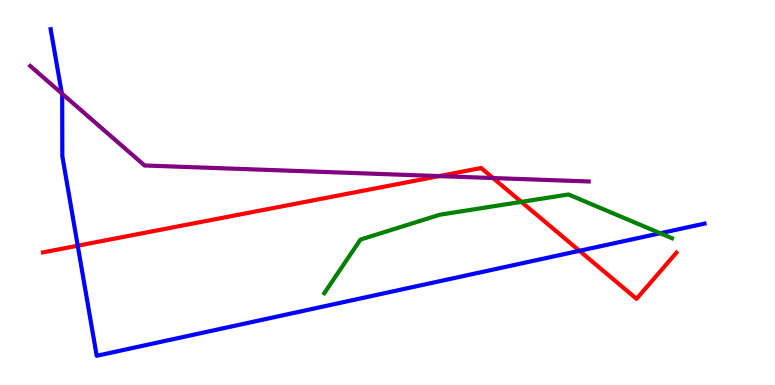[{'lines': ['blue', 'red'], 'intersections': [{'x': 1.0, 'y': 3.62}, {'x': 7.48, 'y': 3.49}]}, {'lines': ['green', 'red'], 'intersections': [{'x': 6.73, 'y': 4.76}]}, {'lines': ['purple', 'red'], 'intersections': [{'x': 5.67, 'y': 5.43}, {'x': 6.36, 'y': 5.38}]}, {'lines': ['blue', 'green'], 'intersections': [{'x': 8.52, 'y': 3.94}]}, {'lines': ['blue', 'purple'], 'intersections': [{'x': 0.798, 'y': 7.57}]}, {'lines': ['green', 'purple'], 'intersections': []}]